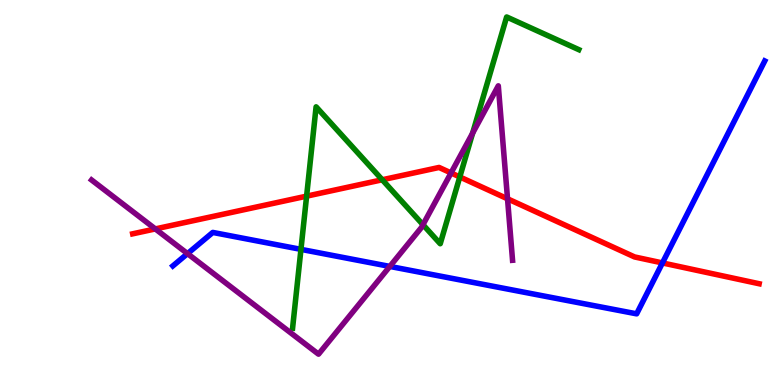[{'lines': ['blue', 'red'], 'intersections': [{'x': 8.55, 'y': 3.17}]}, {'lines': ['green', 'red'], 'intersections': [{'x': 3.96, 'y': 4.91}, {'x': 4.93, 'y': 5.33}, {'x': 5.93, 'y': 5.4}]}, {'lines': ['purple', 'red'], 'intersections': [{'x': 2.0, 'y': 4.05}, {'x': 5.82, 'y': 5.51}, {'x': 6.55, 'y': 4.84}]}, {'lines': ['blue', 'green'], 'intersections': [{'x': 3.88, 'y': 3.52}]}, {'lines': ['blue', 'purple'], 'intersections': [{'x': 2.42, 'y': 3.41}, {'x': 5.03, 'y': 3.08}]}, {'lines': ['green', 'purple'], 'intersections': [{'x': 5.46, 'y': 4.16}, {'x': 6.1, 'y': 6.54}]}]